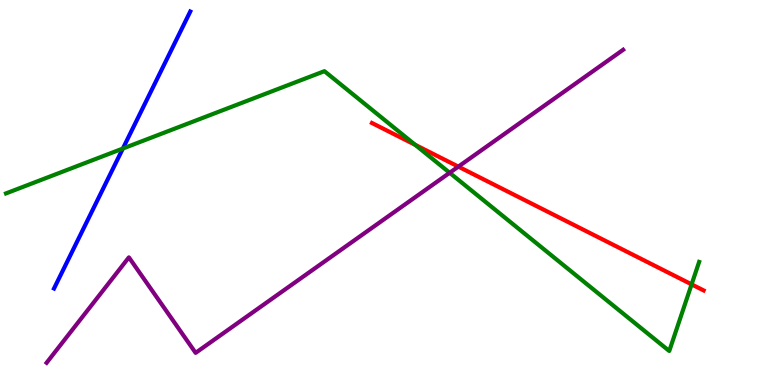[{'lines': ['blue', 'red'], 'intersections': []}, {'lines': ['green', 'red'], 'intersections': [{'x': 5.36, 'y': 6.24}, {'x': 8.92, 'y': 2.61}]}, {'lines': ['purple', 'red'], 'intersections': [{'x': 5.91, 'y': 5.67}]}, {'lines': ['blue', 'green'], 'intersections': [{'x': 1.59, 'y': 6.14}]}, {'lines': ['blue', 'purple'], 'intersections': []}, {'lines': ['green', 'purple'], 'intersections': [{'x': 5.8, 'y': 5.51}]}]